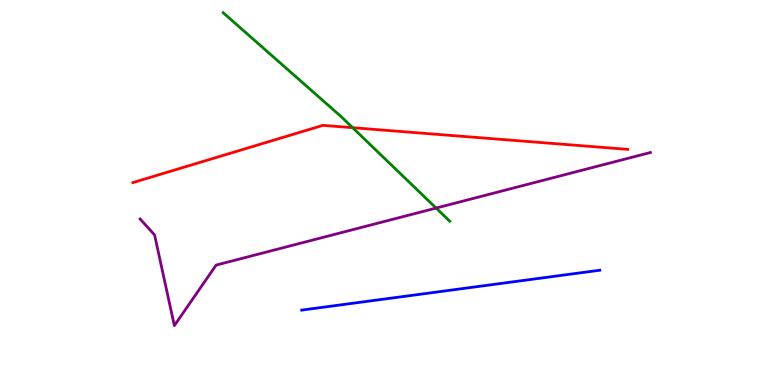[{'lines': ['blue', 'red'], 'intersections': []}, {'lines': ['green', 'red'], 'intersections': [{'x': 4.55, 'y': 6.68}]}, {'lines': ['purple', 'red'], 'intersections': []}, {'lines': ['blue', 'green'], 'intersections': []}, {'lines': ['blue', 'purple'], 'intersections': []}, {'lines': ['green', 'purple'], 'intersections': [{'x': 5.63, 'y': 4.6}]}]